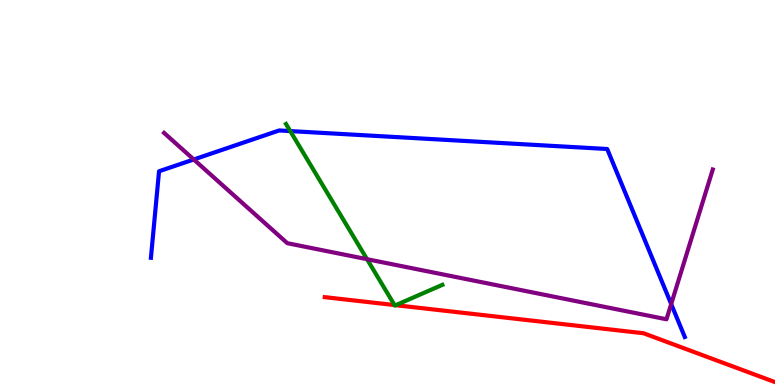[{'lines': ['blue', 'red'], 'intersections': []}, {'lines': ['green', 'red'], 'intersections': [{'x': 5.09, 'y': 2.08}, {'x': 5.11, 'y': 2.07}]}, {'lines': ['purple', 'red'], 'intersections': []}, {'lines': ['blue', 'green'], 'intersections': [{'x': 3.75, 'y': 6.6}]}, {'lines': ['blue', 'purple'], 'intersections': [{'x': 2.5, 'y': 5.86}, {'x': 8.66, 'y': 2.1}]}, {'lines': ['green', 'purple'], 'intersections': [{'x': 4.74, 'y': 3.27}]}]